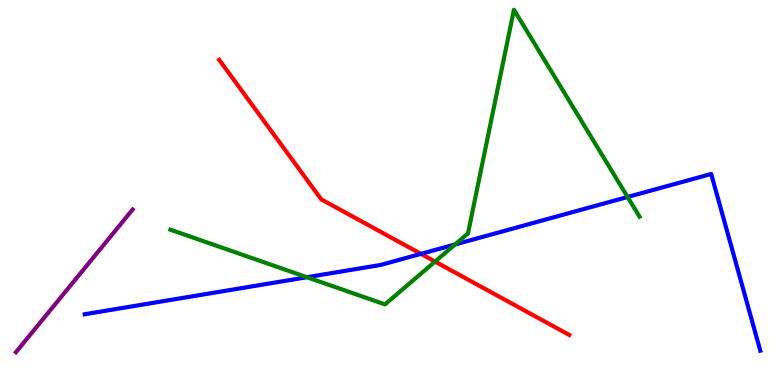[{'lines': ['blue', 'red'], 'intersections': [{'x': 5.43, 'y': 3.41}]}, {'lines': ['green', 'red'], 'intersections': [{'x': 5.61, 'y': 3.21}]}, {'lines': ['purple', 'red'], 'intersections': []}, {'lines': ['blue', 'green'], 'intersections': [{'x': 3.96, 'y': 2.8}, {'x': 5.87, 'y': 3.65}, {'x': 8.1, 'y': 4.88}]}, {'lines': ['blue', 'purple'], 'intersections': []}, {'lines': ['green', 'purple'], 'intersections': []}]